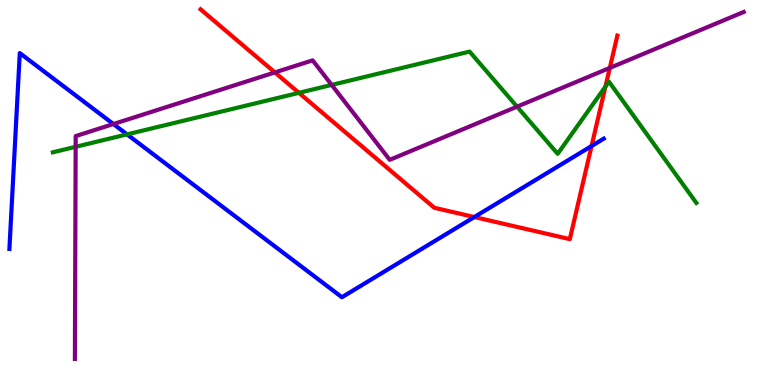[{'lines': ['blue', 'red'], 'intersections': [{'x': 6.12, 'y': 4.36}, {'x': 7.63, 'y': 6.21}]}, {'lines': ['green', 'red'], 'intersections': [{'x': 3.86, 'y': 7.59}, {'x': 7.81, 'y': 7.75}]}, {'lines': ['purple', 'red'], 'intersections': [{'x': 3.55, 'y': 8.12}, {'x': 7.87, 'y': 8.24}]}, {'lines': ['blue', 'green'], 'intersections': [{'x': 1.64, 'y': 6.51}]}, {'lines': ['blue', 'purple'], 'intersections': [{'x': 1.46, 'y': 6.78}]}, {'lines': ['green', 'purple'], 'intersections': [{'x': 0.976, 'y': 6.19}, {'x': 4.28, 'y': 7.79}, {'x': 6.67, 'y': 7.23}]}]